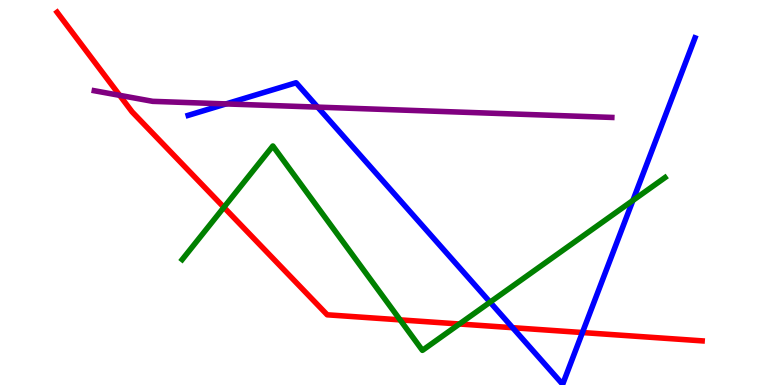[{'lines': ['blue', 'red'], 'intersections': [{'x': 6.61, 'y': 1.49}, {'x': 7.52, 'y': 1.36}]}, {'lines': ['green', 'red'], 'intersections': [{'x': 2.89, 'y': 4.62}, {'x': 5.16, 'y': 1.69}, {'x': 5.93, 'y': 1.58}]}, {'lines': ['purple', 'red'], 'intersections': [{'x': 1.54, 'y': 7.52}]}, {'lines': ['blue', 'green'], 'intersections': [{'x': 6.32, 'y': 2.15}, {'x': 8.17, 'y': 4.79}]}, {'lines': ['blue', 'purple'], 'intersections': [{'x': 2.92, 'y': 7.3}, {'x': 4.1, 'y': 7.22}]}, {'lines': ['green', 'purple'], 'intersections': []}]